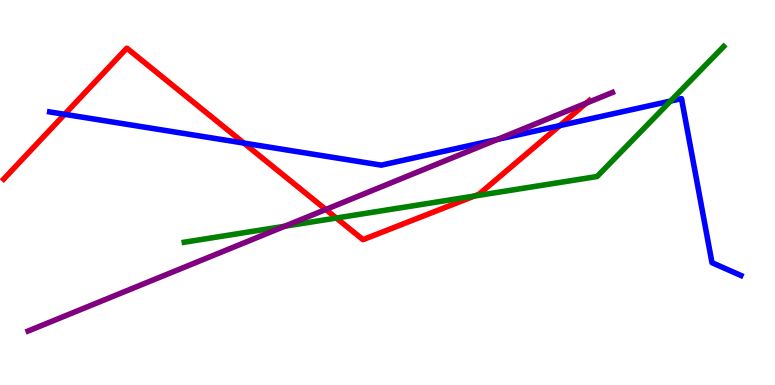[{'lines': ['blue', 'red'], 'intersections': [{'x': 0.834, 'y': 7.03}, {'x': 3.15, 'y': 6.28}, {'x': 7.22, 'y': 6.74}]}, {'lines': ['green', 'red'], 'intersections': [{'x': 4.34, 'y': 4.34}, {'x': 6.12, 'y': 4.91}]}, {'lines': ['purple', 'red'], 'intersections': [{'x': 4.2, 'y': 4.56}, {'x': 7.56, 'y': 7.32}]}, {'lines': ['blue', 'green'], 'intersections': [{'x': 8.65, 'y': 7.38}]}, {'lines': ['blue', 'purple'], 'intersections': [{'x': 6.42, 'y': 6.38}]}, {'lines': ['green', 'purple'], 'intersections': [{'x': 3.67, 'y': 4.12}]}]